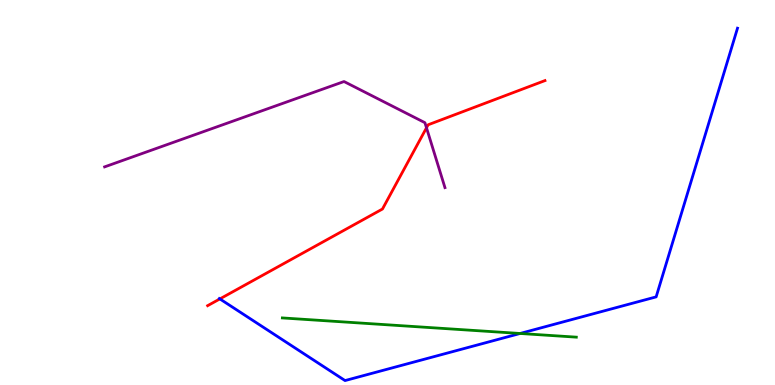[{'lines': ['blue', 'red'], 'intersections': [{'x': 2.84, 'y': 2.24}]}, {'lines': ['green', 'red'], 'intersections': []}, {'lines': ['purple', 'red'], 'intersections': [{'x': 5.5, 'y': 6.68}]}, {'lines': ['blue', 'green'], 'intersections': [{'x': 6.71, 'y': 1.34}]}, {'lines': ['blue', 'purple'], 'intersections': []}, {'lines': ['green', 'purple'], 'intersections': []}]